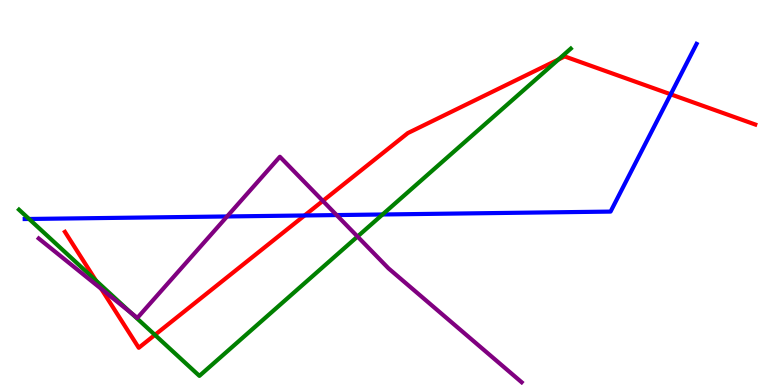[{'lines': ['blue', 'red'], 'intersections': [{'x': 3.93, 'y': 4.4}, {'x': 8.65, 'y': 7.55}]}, {'lines': ['green', 'red'], 'intersections': [{'x': 1.24, 'y': 2.71}, {'x': 2.0, 'y': 1.3}, {'x': 7.21, 'y': 8.45}]}, {'lines': ['purple', 'red'], 'intersections': [{'x': 1.31, 'y': 2.5}, {'x': 4.17, 'y': 4.78}]}, {'lines': ['blue', 'green'], 'intersections': [{'x': 0.375, 'y': 4.31}, {'x': 4.94, 'y': 4.43}]}, {'lines': ['blue', 'purple'], 'intersections': [{'x': 2.93, 'y': 4.38}, {'x': 4.34, 'y': 4.41}]}, {'lines': ['green', 'purple'], 'intersections': [{'x': 1.69, 'y': 1.88}, {'x': 4.61, 'y': 3.86}]}]